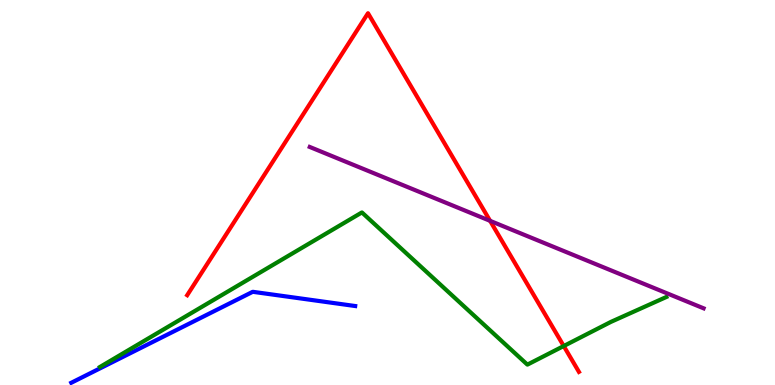[{'lines': ['blue', 'red'], 'intersections': []}, {'lines': ['green', 'red'], 'intersections': [{'x': 7.27, 'y': 1.01}]}, {'lines': ['purple', 'red'], 'intersections': [{'x': 6.32, 'y': 4.26}]}, {'lines': ['blue', 'green'], 'intersections': []}, {'lines': ['blue', 'purple'], 'intersections': []}, {'lines': ['green', 'purple'], 'intersections': []}]